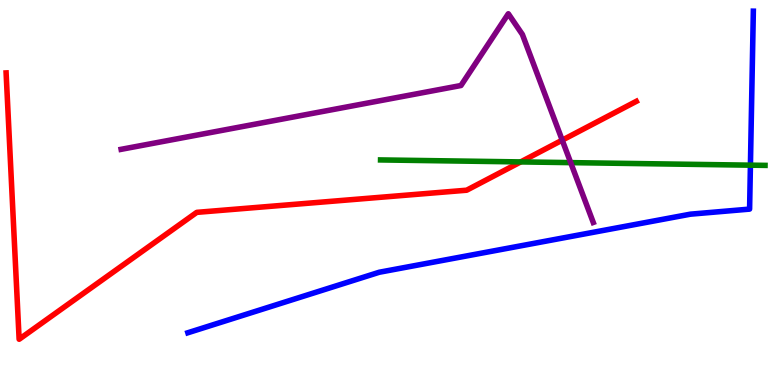[{'lines': ['blue', 'red'], 'intersections': []}, {'lines': ['green', 'red'], 'intersections': [{'x': 6.72, 'y': 5.79}]}, {'lines': ['purple', 'red'], 'intersections': [{'x': 7.25, 'y': 6.36}]}, {'lines': ['blue', 'green'], 'intersections': [{'x': 9.68, 'y': 5.71}]}, {'lines': ['blue', 'purple'], 'intersections': []}, {'lines': ['green', 'purple'], 'intersections': [{'x': 7.36, 'y': 5.78}]}]